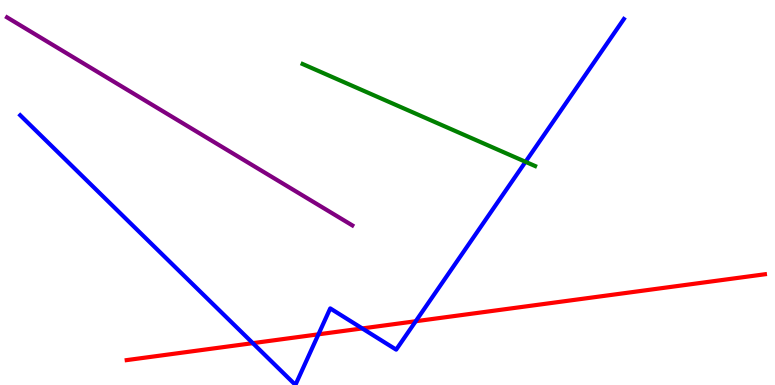[{'lines': ['blue', 'red'], 'intersections': [{'x': 3.26, 'y': 1.09}, {'x': 4.11, 'y': 1.32}, {'x': 4.67, 'y': 1.47}, {'x': 5.36, 'y': 1.66}]}, {'lines': ['green', 'red'], 'intersections': []}, {'lines': ['purple', 'red'], 'intersections': []}, {'lines': ['blue', 'green'], 'intersections': [{'x': 6.78, 'y': 5.8}]}, {'lines': ['blue', 'purple'], 'intersections': []}, {'lines': ['green', 'purple'], 'intersections': []}]